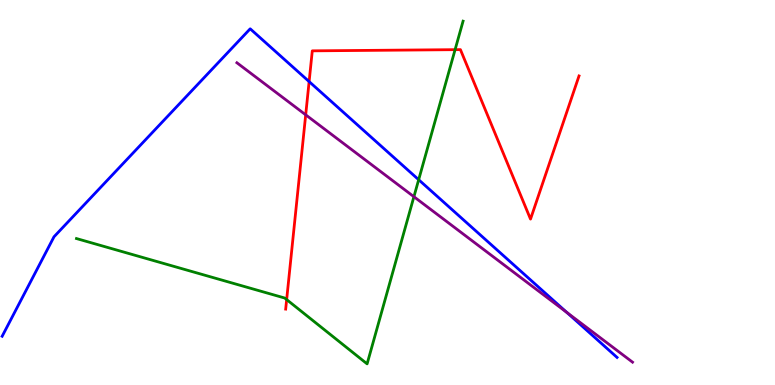[{'lines': ['blue', 'red'], 'intersections': [{'x': 3.99, 'y': 7.88}]}, {'lines': ['green', 'red'], 'intersections': [{'x': 3.7, 'y': 2.22}, {'x': 5.87, 'y': 8.71}]}, {'lines': ['purple', 'red'], 'intersections': [{'x': 3.94, 'y': 7.02}]}, {'lines': ['blue', 'green'], 'intersections': [{'x': 5.4, 'y': 5.33}]}, {'lines': ['blue', 'purple'], 'intersections': [{'x': 7.31, 'y': 1.88}]}, {'lines': ['green', 'purple'], 'intersections': [{'x': 5.34, 'y': 4.89}]}]